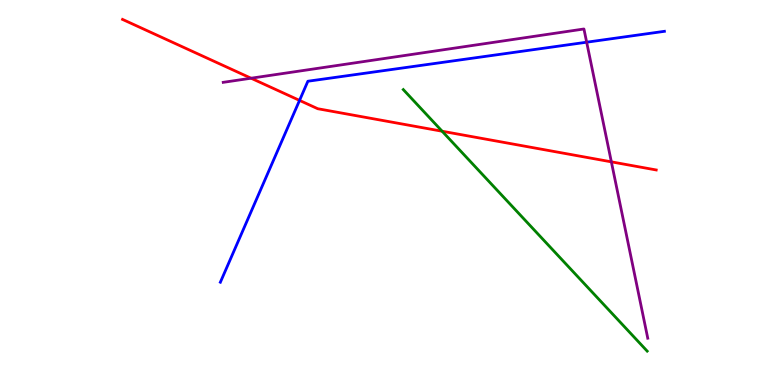[{'lines': ['blue', 'red'], 'intersections': [{'x': 3.86, 'y': 7.39}]}, {'lines': ['green', 'red'], 'intersections': [{'x': 5.7, 'y': 6.59}]}, {'lines': ['purple', 'red'], 'intersections': [{'x': 3.24, 'y': 7.97}, {'x': 7.89, 'y': 5.8}]}, {'lines': ['blue', 'green'], 'intersections': []}, {'lines': ['blue', 'purple'], 'intersections': [{'x': 7.57, 'y': 8.9}]}, {'lines': ['green', 'purple'], 'intersections': []}]